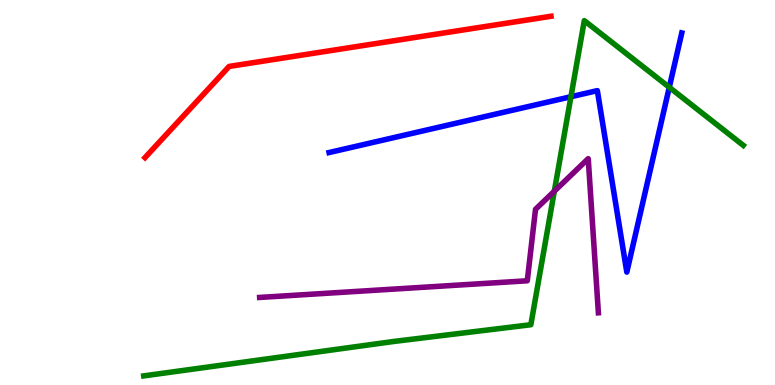[{'lines': ['blue', 'red'], 'intersections': []}, {'lines': ['green', 'red'], 'intersections': []}, {'lines': ['purple', 'red'], 'intersections': []}, {'lines': ['blue', 'green'], 'intersections': [{'x': 7.37, 'y': 7.49}, {'x': 8.64, 'y': 7.73}]}, {'lines': ['blue', 'purple'], 'intersections': []}, {'lines': ['green', 'purple'], 'intersections': [{'x': 7.15, 'y': 5.03}]}]